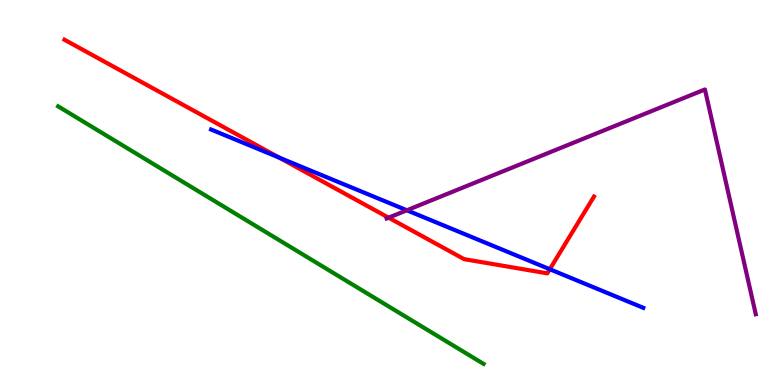[{'lines': ['blue', 'red'], 'intersections': [{'x': 3.6, 'y': 5.91}, {'x': 7.09, 'y': 3.01}]}, {'lines': ['green', 'red'], 'intersections': []}, {'lines': ['purple', 'red'], 'intersections': [{'x': 5.01, 'y': 4.35}]}, {'lines': ['blue', 'green'], 'intersections': []}, {'lines': ['blue', 'purple'], 'intersections': [{'x': 5.25, 'y': 4.54}]}, {'lines': ['green', 'purple'], 'intersections': []}]